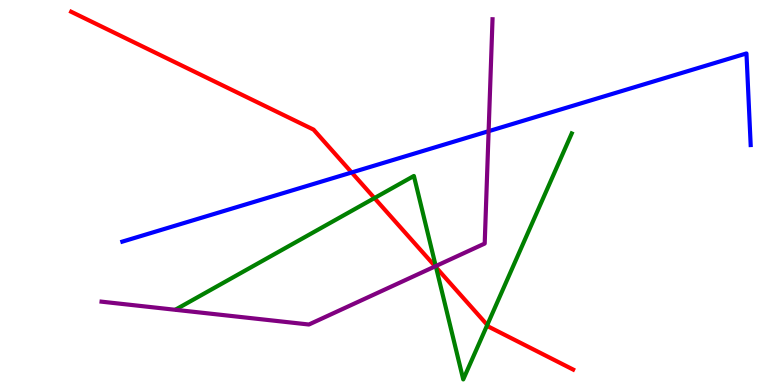[{'lines': ['blue', 'red'], 'intersections': [{'x': 4.54, 'y': 5.52}]}, {'lines': ['green', 'red'], 'intersections': [{'x': 4.83, 'y': 4.86}, {'x': 5.63, 'y': 3.06}, {'x': 6.29, 'y': 1.56}]}, {'lines': ['purple', 'red'], 'intersections': [{'x': 5.62, 'y': 3.08}]}, {'lines': ['blue', 'green'], 'intersections': []}, {'lines': ['blue', 'purple'], 'intersections': [{'x': 6.3, 'y': 6.59}]}, {'lines': ['green', 'purple'], 'intersections': [{'x': 5.62, 'y': 3.09}]}]